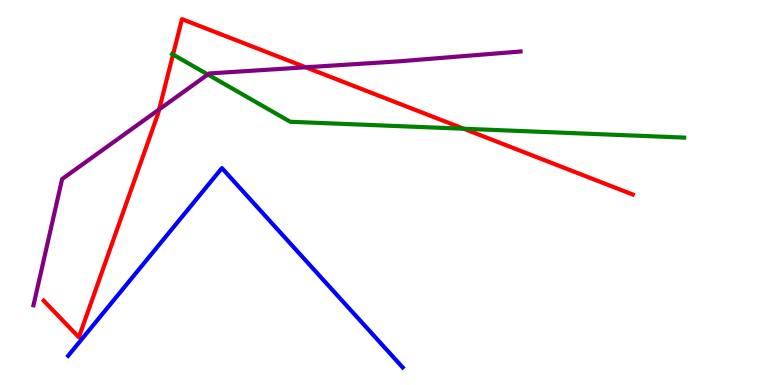[{'lines': ['blue', 'red'], 'intersections': []}, {'lines': ['green', 'red'], 'intersections': [{'x': 2.23, 'y': 8.58}, {'x': 5.98, 'y': 6.66}]}, {'lines': ['purple', 'red'], 'intersections': [{'x': 2.05, 'y': 7.16}, {'x': 3.95, 'y': 8.25}]}, {'lines': ['blue', 'green'], 'intersections': []}, {'lines': ['blue', 'purple'], 'intersections': []}, {'lines': ['green', 'purple'], 'intersections': [{'x': 2.68, 'y': 8.07}]}]